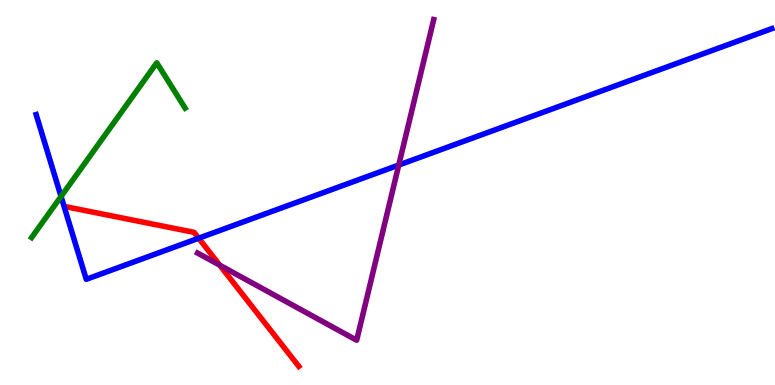[{'lines': ['blue', 'red'], 'intersections': [{'x': 2.56, 'y': 3.81}]}, {'lines': ['green', 'red'], 'intersections': []}, {'lines': ['purple', 'red'], 'intersections': [{'x': 2.84, 'y': 3.11}]}, {'lines': ['blue', 'green'], 'intersections': [{'x': 0.788, 'y': 4.9}]}, {'lines': ['blue', 'purple'], 'intersections': [{'x': 5.15, 'y': 5.71}]}, {'lines': ['green', 'purple'], 'intersections': []}]